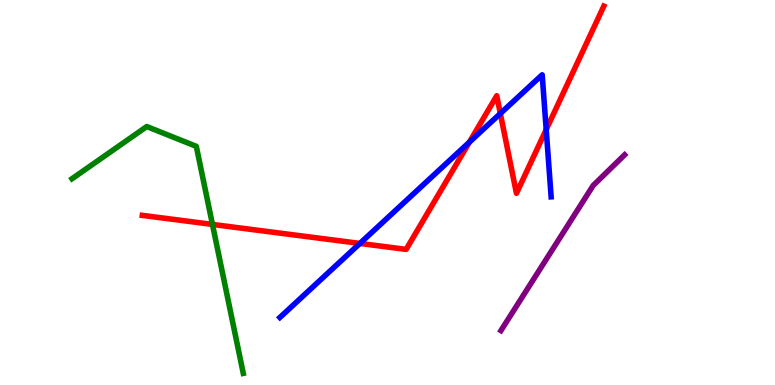[{'lines': ['blue', 'red'], 'intersections': [{'x': 4.64, 'y': 3.68}, {'x': 6.06, 'y': 6.31}, {'x': 6.46, 'y': 7.05}, {'x': 7.05, 'y': 6.63}]}, {'lines': ['green', 'red'], 'intersections': [{'x': 2.74, 'y': 4.17}]}, {'lines': ['purple', 'red'], 'intersections': []}, {'lines': ['blue', 'green'], 'intersections': []}, {'lines': ['blue', 'purple'], 'intersections': []}, {'lines': ['green', 'purple'], 'intersections': []}]